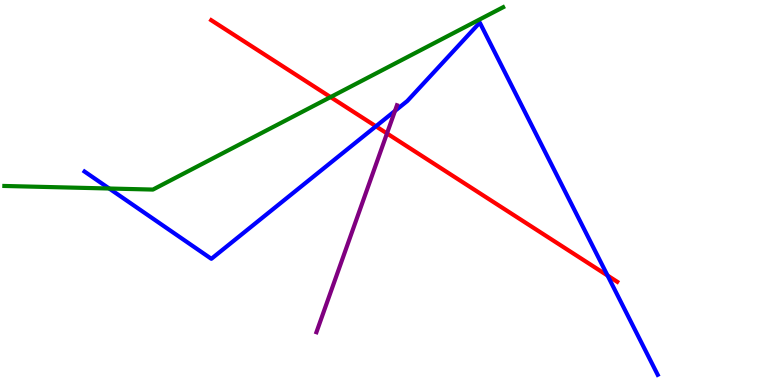[{'lines': ['blue', 'red'], 'intersections': [{'x': 4.85, 'y': 6.72}, {'x': 7.84, 'y': 2.84}]}, {'lines': ['green', 'red'], 'intersections': [{'x': 4.27, 'y': 7.48}]}, {'lines': ['purple', 'red'], 'intersections': [{'x': 4.99, 'y': 6.53}]}, {'lines': ['blue', 'green'], 'intersections': [{'x': 1.41, 'y': 5.1}]}, {'lines': ['blue', 'purple'], 'intersections': [{'x': 5.1, 'y': 7.12}]}, {'lines': ['green', 'purple'], 'intersections': []}]